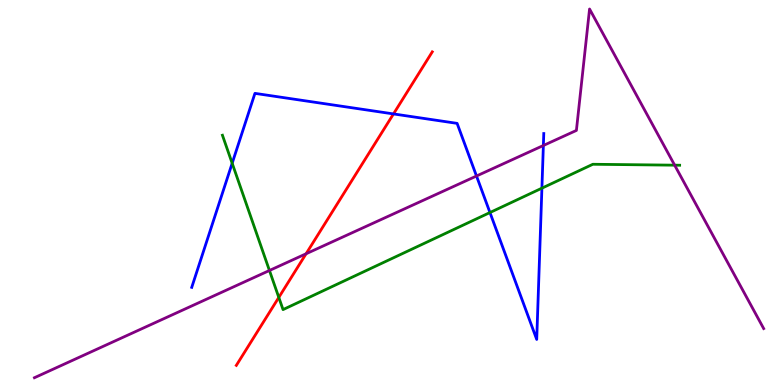[{'lines': ['blue', 'red'], 'intersections': [{'x': 5.08, 'y': 7.04}]}, {'lines': ['green', 'red'], 'intersections': [{'x': 3.6, 'y': 2.28}]}, {'lines': ['purple', 'red'], 'intersections': [{'x': 3.95, 'y': 3.41}]}, {'lines': ['blue', 'green'], 'intersections': [{'x': 3.0, 'y': 5.76}, {'x': 6.32, 'y': 4.48}, {'x': 6.99, 'y': 5.11}]}, {'lines': ['blue', 'purple'], 'intersections': [{'x': 6.15, 'y': 5.43}, {'x': 7.01, 'y': 6.22}]}, {'lines': ['green', 'purple'], 'intersections': [{'x': 3.48, 'y': 2.97}, {'x': 8.71, 'y': 5.71}]}]